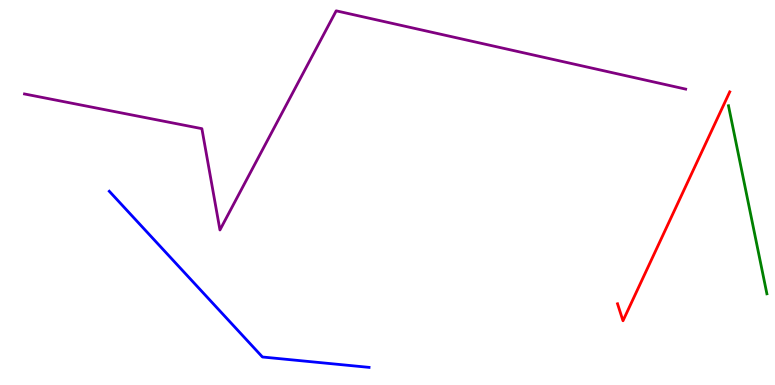[{'lines': ['blue', 'red'], 'intersections': []}, {'lines': ['green', 'red'], 'intersections': []}, {'lines': ['purple', 'red'], 'intersections': []}, {'lines': ['blue', 'green'], 'intersections': []}, {'lines': ['blue', 'purple'], 'intersections': []}, {'lines': ['green', 'purple'], 'intersections': []}]